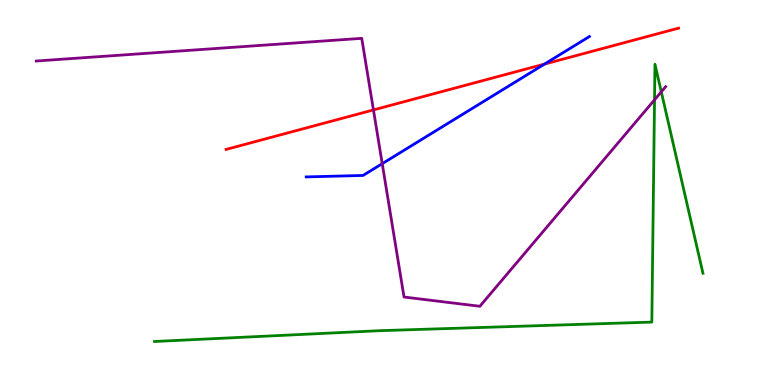[{'lines': ['blue', 'red'], 'intersections': [{'x': 7.03, 'y': 8.34}]}, {'lines': ['green', 'red'], 'intersections': []}, {'lines': ['purple', 'red'], 'intersections': [{'x': 4.82, 'y': 7.14}]}, {'lines': ['blue', 'green'], 'intersections': []}, {'lines': ['blue', 'purple'], 'intersections': [{'x': 4.93, 'y': 5.75}]}, {'lines': ['green', 'purple'], 'intersections': [{'x': 8.45, 'y': 7.41}, {'x': 8.53, 'y': 7.61}]}]